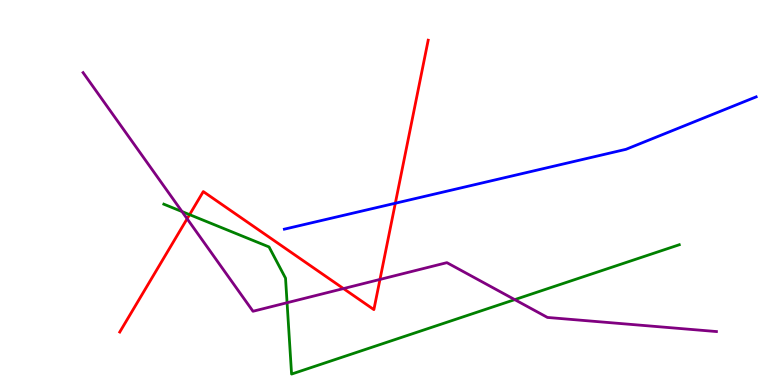[{'lines': ['blue', 'red'], 'intersections': [{'x': 5.1, 'y': 4.72}]}, {'lines': ['green', 'red'], 'intersections': [{'x': 2.45, 'y': 4.42}]}, {'lines': ['purple', 'red'], 'intersections': [{'x': 2.41, 'y': 4.32}, {'x': 4.43, 'y': 2.5}, {'x': 4.9, 'y': 2.74}]}, {'lines': ['blue', 'green'], 'intersections': []}, {'lines': ['blue', 'purple'], 'intersections': []}, {'lines': ['green', 'purple'], 'intersections': [{'x': 2.35, 'y': 4.5}, {'x': 3.7, 'y': 2.14}, {'x': 6.64, 'y': 2.22}]}]